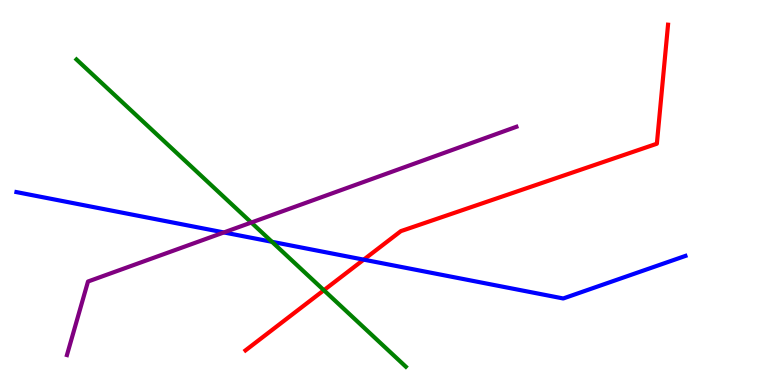[{'lines': ['blue', 'red'], 'intersections': [{'x': 4.69, 'y': 3.26}]}, {'lines': ['green', 'red'], 'intersections': [{'x': 4.18, 'y': 2.46}]}, {'lines': ['purple', 'red'], 'intersections': []}, {'lines': ['blue', 'green'], 'intersections': [{'x': 3.51, 'y': 3.72}]}, {'lines': ['blue', 'purple'], 'intersections': [{'x': 2.89, 'y': 3.96}]}, {'lines': ['green', 'purple'], 'intersections': [{'x': 3.24, 'y': 4.22}]}]